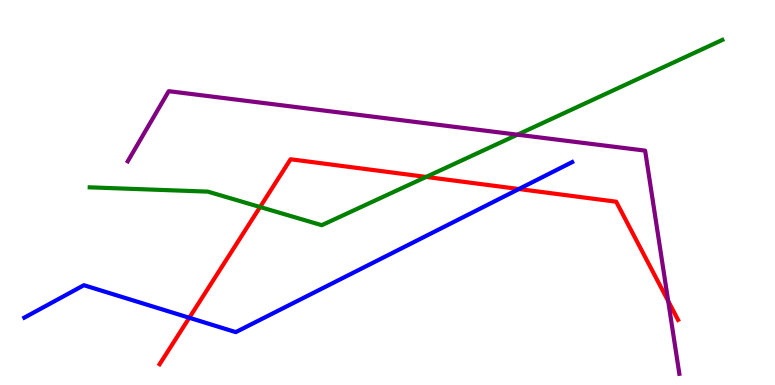[{'lines': ['blue', 'red'], 'intersections': [{'x': 2.44, 'y': 1.75}, {'x': 6.7, 'y': 5.09}]}, {'lines': ['green', 'red'], 'intersections': [{'x': 3.36, 'y': 4.62}, {'x': 5.5, 'y': 5.4}]}, {'lines': ['purple', 'red'], 'intersections': [{'x': 8.62, 'y': 2.18}]}, {'lines': ['blue', 'green'], 'intersections': []}, {'lines': ['blue', 'purple'], 'intersections': []}, {'lines': ['green', 'purple'], 'intersections': [{'x': 6.68, 'y': 6.5}]}]